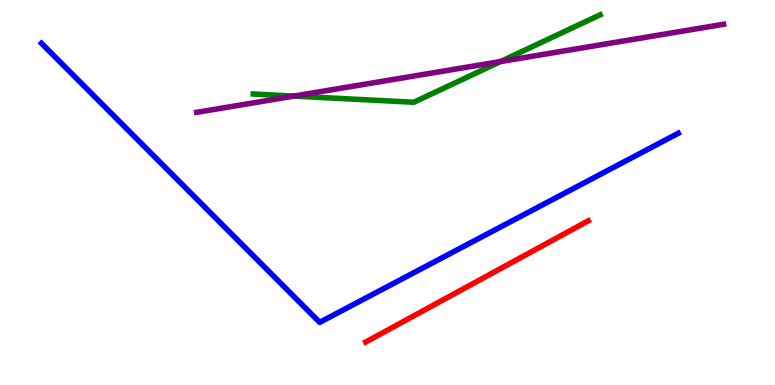[{'lines': ['blue', 'red'], 'intersections': []}, {'lines': ['green', 'red'], 'intersections': []}, {'lines': ['purple', 'red'], 'intersections': []}, {'lines': ['blue', 'green'], 'intersections': []}, {'lines': ['blue', 'purple'], 'intersections': []}, {'lines': ['green', 'purple'], 'intersections': [{'x': 3.79, 'y': 7.5}, {'x': 6.46, 'y': 8.4}]}]